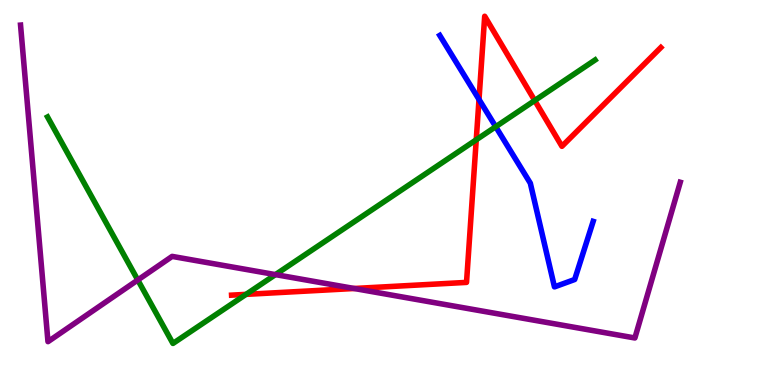[{'lines': ['blue', 'red'], 'intersections': [{'x': 6.18, 'y': 7.42}]}, {'lines': ['green', 'red'], 'intersections': [{'x': 3.17, 'y': 2.35}, {'x': 6.15, 'y': 6.37}, {'x': 6.9, 'y': 7.39}]}, {'lines': ['purple', 'red'], 'intersections': [{'x': 4.57, 'y': 2.51}]}, {'lines': ['blue', 'green'], 'intersections': [{'x': 6.4, 'y': 6.71}]}, {'lines': ['blue', 'purple'], 'intersections': []}, {'lines': ['green', 'purple'], 'intersections': [{'x': 1.78, 'y': 2.73}, {'x': 3.55, 'y': 2.87}]}]